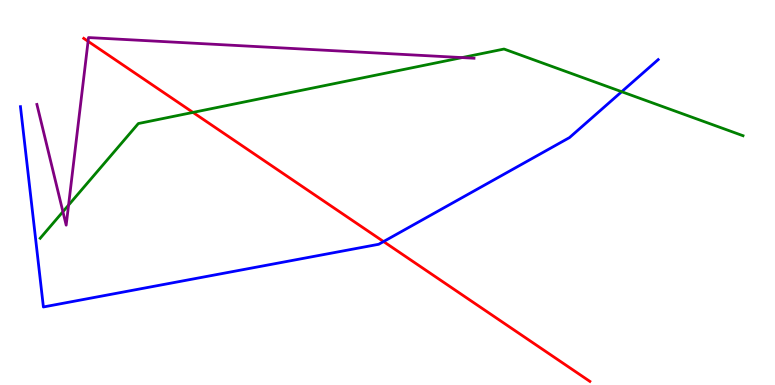[{'lines': ['blue', 'red'], 'intersections': [{'x': 4.95, 'y': 3.73}]}, {'lines': ['green', 'red'], 'intersections': [{'x': 2.49, 'y': 7.08}]}, {'lines': ['purple', 'red'], 'intersections': [{'x': 1.14, 'y': 8.93}]}, {'lines': ['blue', 'green'], 'intersections': [{'x': 8.02, 'y': 7.62}]}, {'lines': ['blue', 'purple'], 'intersections': []}, {'lines': ['green', 'purple'], 'intersections': [{'x': 0.812, 'y': 4.5}, {'x': 0.885, 'y': 4.67}, {'x': 5.96, 'y': 8.5}]}]